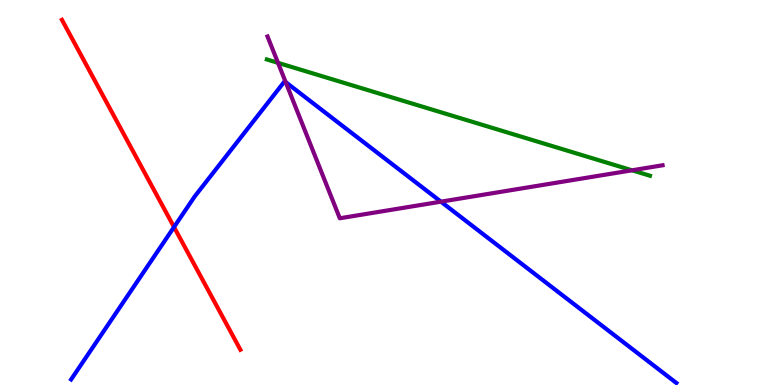[{'lines': ['blue', 'red'], 'intersections': [{'x': 2.25, 'y': 4.1}]}, {'lines': ['green', 'red'], 'intersections': []}, {'lines': ['purple', 'red'], 'intersections': []}, {'lines': ['blue', 'green'], 'intersections': []}, {'lines': ['blue', 'purple'], 'intersections': [{'x': 3.69, 'y': 7.87}, {'x': 5.69, 'y': 4.76}]}, {'lines': ['green', 'purple'], 'intersections': [{'x': 3.59, 'y': 8.37}, {'x': 8.16, 'y': 5.58}]}]